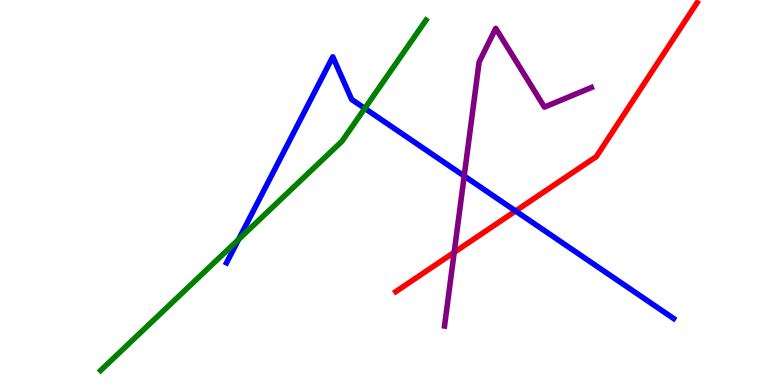[{'lines': ['blue', 'red'], 'intersections': [{'x': 6.65, 'y': 4.52}]}, {'lines': ['green', 'red'], 'intersections': []}, {'lines': ['purple', 'red'], 'intersections': [{'x': 5.86, 'y': 3.45}]}, {'lines': ['blue', 'green'], 'intersections': [{'x': 3.08, 'y': 3.78}, {'x': 4.71, 'y': 7.19}]}, {'lines': ['blue', 'purple'], 'intersections': [{'x': 5.99, 'y': 5.43}]}, {'lines': ['green', 'purple'], 'intersections': []}]